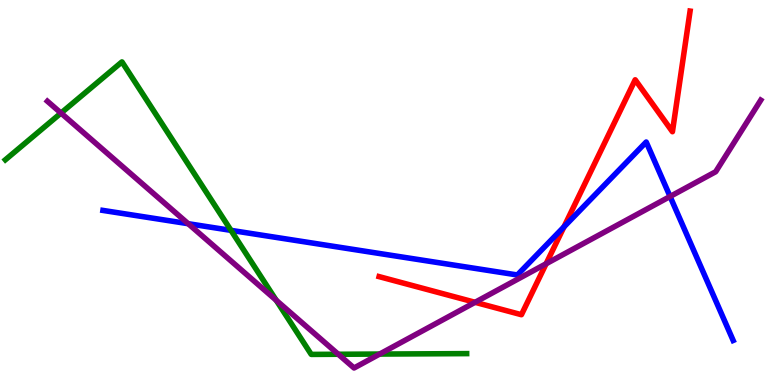[{'lines': ['blue', 'red'], 'intersections': [{'x': 7.28, 'y': 4.11}]}, {'lines': ['green', 'red'], 'intersections': []}, {'lines': ['purple', 'red'], 'intersections': [{'x': 6.13, 'y': 2.15}, {'x': 7.05, 'y': 3.15}]}, {'lines': ['blue', 'green'], 'intersections': [{'x': 2.98, 'y': 4.02}]}, {'lines': ['blue', 'purple'], 'intersections': [{'x': 2.43, 'y': 4.19}, {'x': 8.65, 'y': 4.9}]}, {'lines': ['green', 'purple'], 'intersections': [{'x': 0.787, 'y': 7.06}, {'x': 3.56, 'y': 2.2}, {'x': 4.37, 'y': 0.798}, {'x': 4.9, 'y': 0.804}]}]